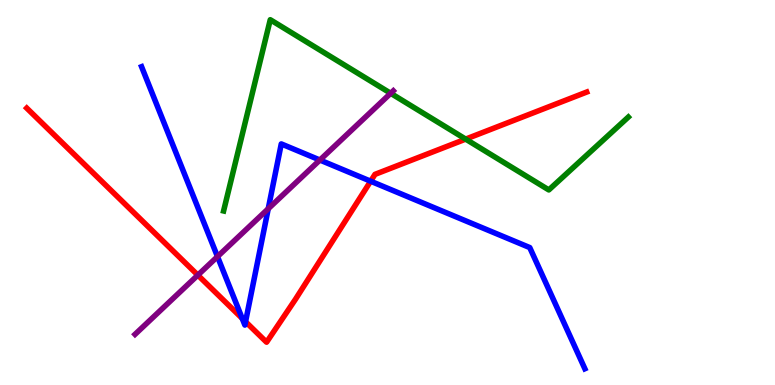[{'lines': ['blue', 'red'], 'intersections': [{'x': 3.13, 'y': 1.73}, {'x': 3.17, 'y': 1.64}, {'x': 4.78, 'y': 5.29}]}, {'lines': ['green', 'red'], 'intersections': [{'x': 6.01, 'y': 6.39}]}, {'lines': ['purple', 'red'], 'intersections': [{'x': 2.55, 'y': 2.85}]}, {'lines': ['blue', 'green'], 'intersections': []}, {'lines': ['blue', 'purple'], 'intersections': [{'x': 2.81, 'y': 3.34}, {'x': 3.46, 'y': 4.58}, {'x': 4.13, 'y': 5.84}]}, {'lines': ['green', 'purple'], 'intersections': [{'x': 5.04, 'y': 7.58}]}]